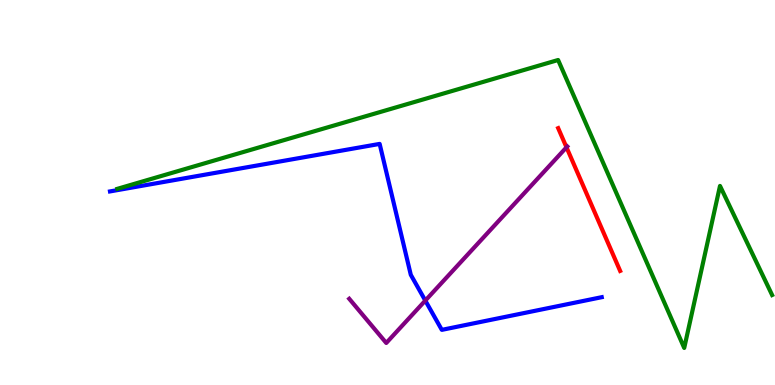[{'lines': ['blue', 'red'], 'intersections': []}, {'lines': ['green', 'red'], 'intersections': []}, {'lines': ['purple', 'red'], 'intersections': [{'x': 7.31, 'y': 6.17}]}, {'lines': ['blue', 'green'], 'intersections': []}, {'lines': ['blue', 'purple'], 'intersections': [{'x': 5.49, 'y': 2.19}]}, {'lines': ['green', 'purple'], 'intersections': []}]